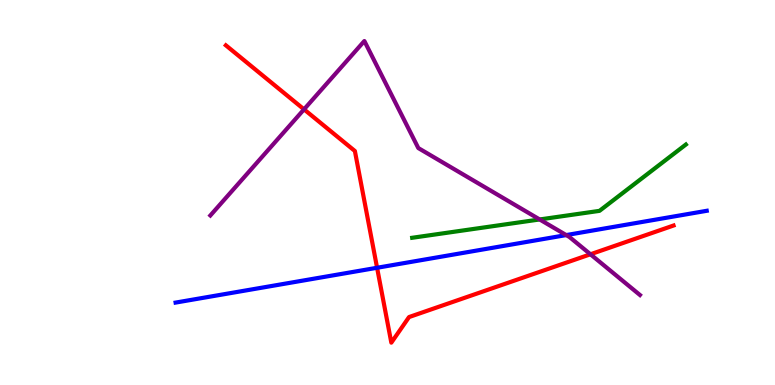[{'lines': ['blue', 'red'], 'intersections': [{'x': 4.87, 'y': 3.04}]}, {'lines': ['green', 'red'], 'intersections': []}, {'lines': ['purple', 'red'], 'intersections': [{'x': 3.92, 'y': 7.16}, {'x': 7.62, 'y': 3.4}]}, {'lines': ['blue', 'green'], 'intersections': []}, {'lines': ['blue', 'purple'], 'intersections': [{'x': 7.31, 'y': 3.89}]}, {'lines': ['green', 'purple'], 'intersections': [{'x': 6.96, 'y': 4.3}]}]